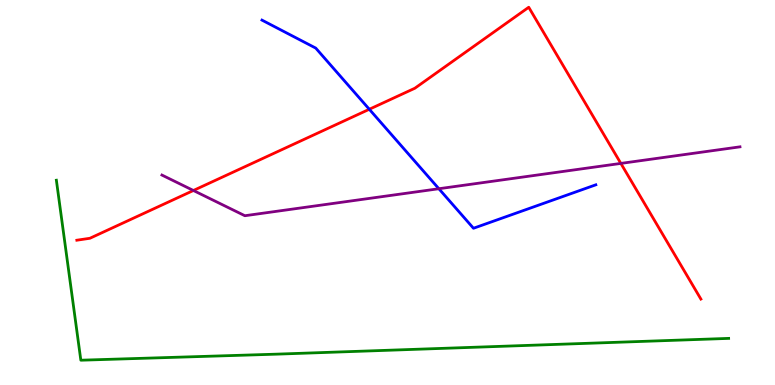[{'lines': ['blue', 'red'], 'intersections': [{'x': 4.77, 'y': 7.16}]}, {'lines': ['green', 'red'], 'intersections': []}, {'lines': ['purple', 'red'], 'intersections': [{'x': 2.5, 'y': 5.05}, {'x': 8.01, 'y': 5.76}]}, {'lines': ['blue', 'green'], 'intersections': []}, {'lines': ['blue', 'purple'], 'intersections': [{'x': 5.66, 'y': 5.1}]}, {'lines': ['green', 'purple'], 'intersections': []}]